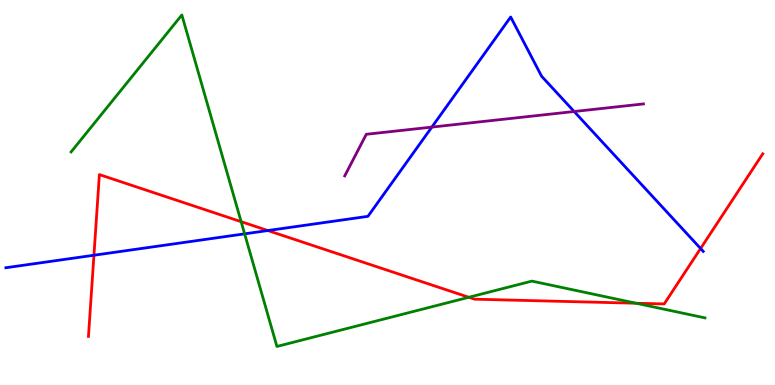[{'lines': ['blue', 'red'], 'intersections': [{'x': 1.21, 'y': 3.37}, {'x': 3.46, 'y': 4.01}, {'x': 9.04, 'y': 3.55}]}, {'lines': ['green', 'red'], 'intersections': [{'x': 3.11, 'y': 4.24}, {'x': 6.05, 'y': 2.28}, {'x': 8.21, 'y': 2.12}]}, {'lines': ['purple', 'red'], 'intersections': []}, {'lines': ['blue', 'green'], 'intersections': [{'x': 3.16, 'y': 3.93}]}, {'lines': ['blue', 'purple'], 'intersections': [{'x': 5.57, 'y': 6.7}, {'x': 7.41, 'y': 7.1}]}, {'lines': ['green', 'purple'], 'intersections': []}]